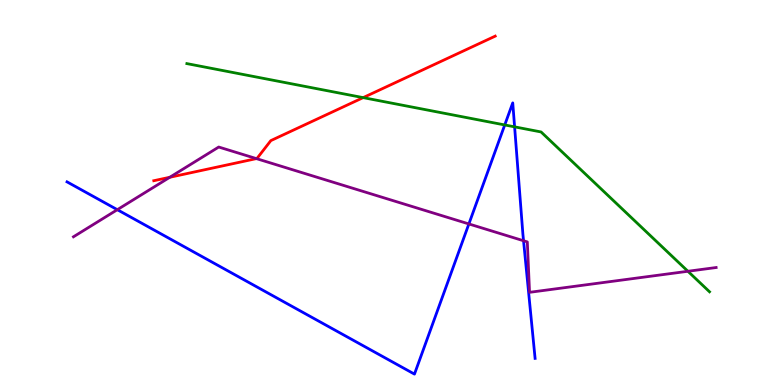[{'lines': ['blue', 'red'], 'intersections': []}, {'lines': ['green', 'red'], 'intersections': [{'x': 4.69, 'y': 7.46}]}, {'lines': ['purple', 'red'], 'intersections': [{'x': 2.19, 'y': 5.4}, {'x': 3.31, 'y': 5.88}]}, {'lines': ['blue', 'green'], 'intersections': [{'x': 6.51, 'y': 6.75}, {'x': 6.64, 'y': 6.71}]}, {'lines': ['blue', 'purple'], 'intersections': [{'x': 1.51, 'y': 4.55}, {'x': 6.05, 'y': 4.18}, {'x': 6.76, 'y': 3.75}]}, {'lines': ['green', 'purple'], 'intersections': [{'x': 8.88, 'y': 2.95}]}]